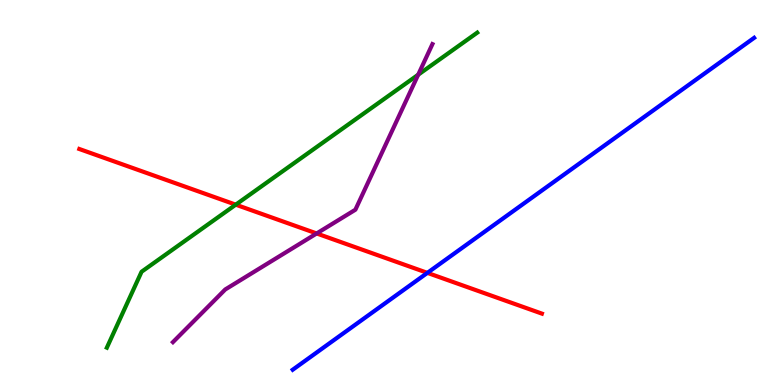[{'lines': ['blue', 'red'], 'intersections': [{'x': 5.51, 'y': 2.91}]}, {'lines': ['green', 'red'], 'intersections': [{'x': 3.04, 'y': 4.68}]}, {'lines': ['purple', 'red'], 'intersections': [{'x': 4.09, 'y': 3.94}]}, {'lines': ['blue', 'green'], 'intersections': []}, {'lines': ['blue', 'purple'], 'intersections': []}, {'lines': ['green', 'purple'], 'intersections': [{'x': 5.4, 'y': 8.06}]}]